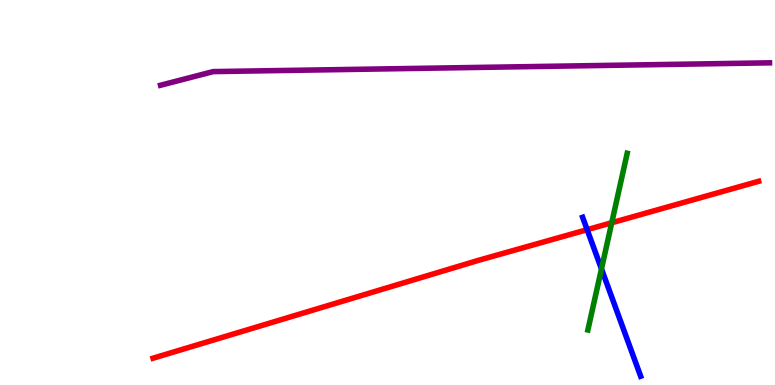[{'lines': ['blue', 'red'], 'intersections': [{'x': 7.58, 'y': 4.03}]}, {'lines': ['green', 'red'], 'intersections': [{'x': 7.89, 'y': 4.21}]}, {'lines': ['purple', 'red'], 'intersections': []}, {'lines': ['blue', 'green'], 'intersections': [{'x': 7.76, 'y': 3.02}]}, {'lines': ['blue', 'purple'], 'intersections': []}, {'lines': ['green', 'purple'], 'intersections': []}]